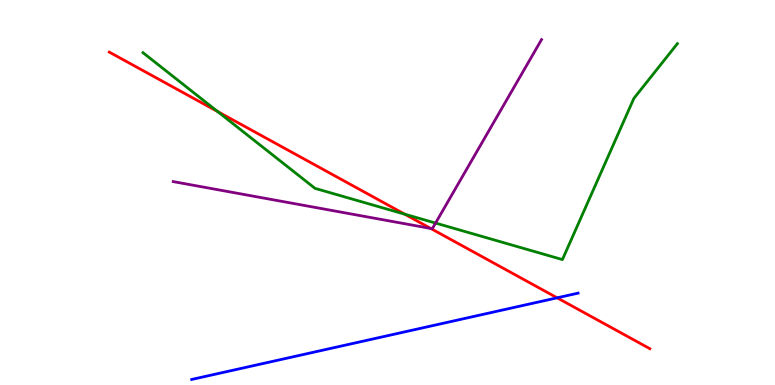[{'lines': ['blue', 'red'], 'intersections': [{'x': 7.19, 'y': 2.26}]}, {'lines': ['green', 'red'], 'intersections': [{'x': 2.81, 'y': 7.1}, {'x': 5.22, 'y': 4.44}]}, {'lines': ['purple', 'red'], 'intersections': [{'x': 5.56, 'y': 4.07}]}, {'lines': ['blue', 'green'], 'intersections': []}, {'lines': ['blue', 'purple'], 'intersections': []}, {'lines': ['green', 'purple'], 'intersections': [{'x': 5.62, 'y': 4.21}]}]